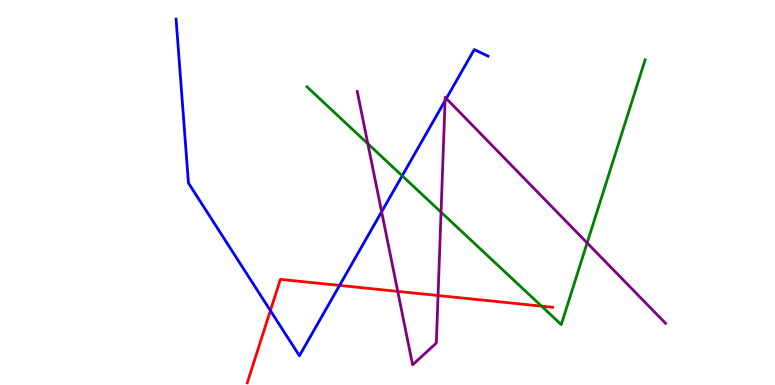[{'lines': ['blue', 'red'], 'intersections': [{'x': 3.49, 'y': 1.93}, {'x': 4.38, 'y': 2.59}]}, {'lines': ['green', 'red'], 'intersections': [{'x': 6.99, 'y': 2.05}]}, {'lines': ['purple', 'red'], 'intersections': [{'x': 5.13, 'y': 2.43}, {'x': 5.65, 'y': 2.32}]}, {'lines': ['blue', 'green'], 'intersections': [{'x': 5.19, 'y': 5.43}]}, {'lines': ['blue', 'purple'], 'intersections': [{'x': 4.92, 'y': 4.5}, {'x': 5.74, 'y': 7.38}, {'x': 5.76, 'y': 7.44}]}, {'lines': ['green', 'purple'], 'intersections': [{'x': 4.75, 'y': 6.27}, {'x': 5.69, 'y': 4.49}, {'x': 7.58, 'y': 3.69}]}]